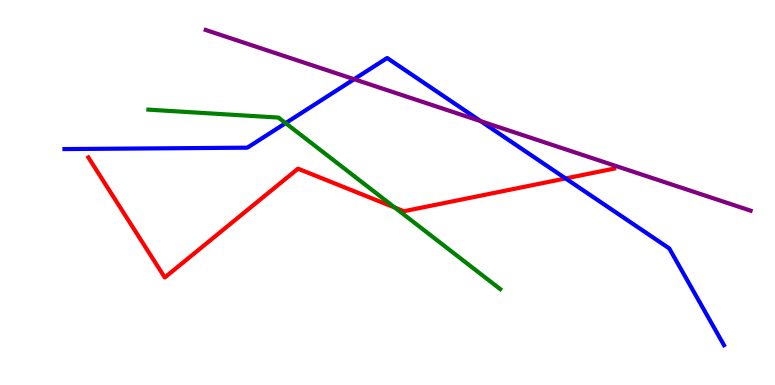[{'lines': ['blue', 'red'], 'intersections': [{'x': 7.3, 'y': 5.37}]}, {'lines': ['green', 'red'], 'intersections': [{'x': 5.09, 'y': 4.61}]}, {'lines': ['purple', 'red'], 'intersections': []}, {'lines': ['blue', 'green'], 'intersections': [{'x': 3.69, 'y': 6.8}]}, {'lines': ['blue', 'purple'], 'intersections': [{'x': 4.57, 'y': 7.94}, {'x': 6.2, 'y': 6.85}]}, {'lines': ['green', 'purple'], 'intersections': []}]